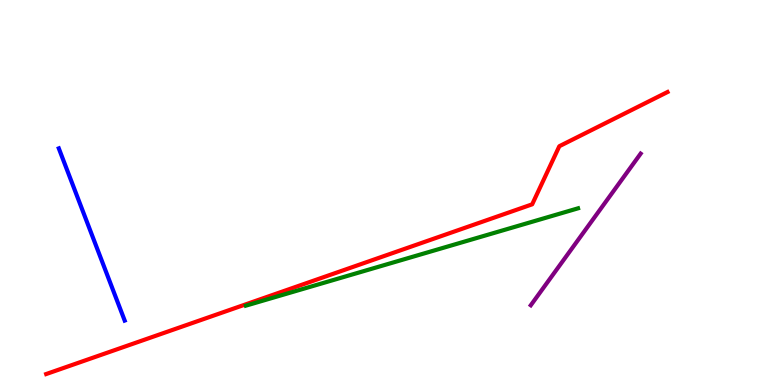[{'lines': ['blue', 'red'], 'intersections': []}, {'lines': ['green', 'red'], 'intersections': []}, {'lines': ['purple', 'red'], 'intersections': []}, {'lines': ['blue', 'green'], 'intersections': []}, {'lines': ['blue', 'purple'], 'intersections': []}, {'lines': ['green', 'purple'], 'intersections': []}]